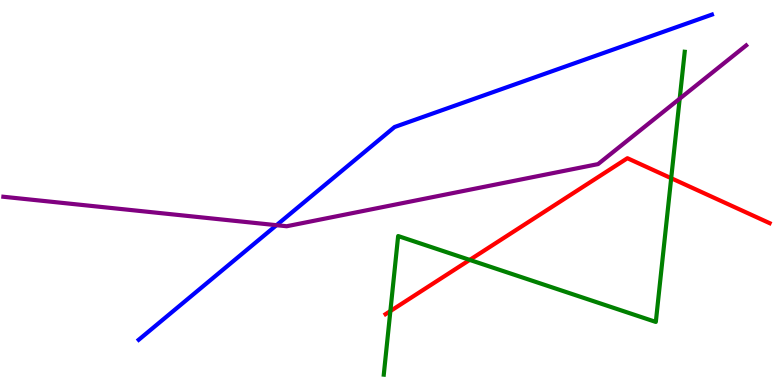[{'lines': ['blue', 'red'], 'intersections': []}, {'lines': ['green', 'red'], 'intersections': [{'x': 5.04, 'y': 1.92}, {'x': 6.06, 'y': 3.25}, {'x': 8.66, 'y': 5.37}]}, {'lines': ['purple', 'red'], 'intersections': []}, {'lines': ['blue', 'green'], 'intersections': []}, {'lines': ['blue', 'purple'], 'intersections': [{'x': 3.57, 'y': 4.15}]}, {'lines': ['green', 'purple'], 'intersections': [{'x': 8.77, 'y': 7.44}]}]